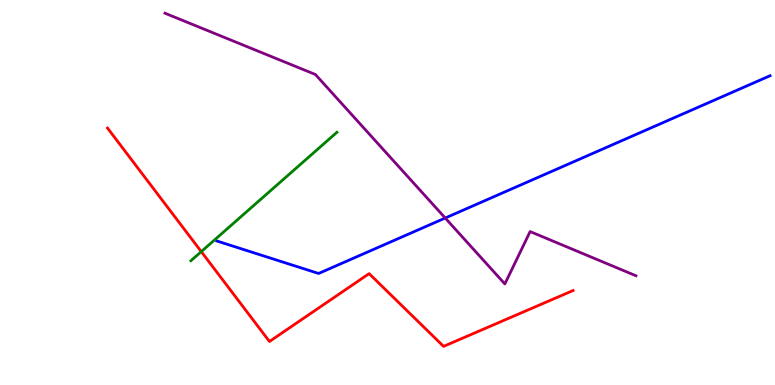[{'lines': ['blue', 'red'], 'intersections': []}, {'lines': ['green', 'red'], 'intersections': [{'x': 2.6, 'y': 3.46}]}, {'lines': ['purple', 'red'], 'intersections': []}, {'lines': ['blue', 'green'], 'intersections': []}, {'lines': ['blue', 'purple'], 'intersections': [{'x': 5.74, 'y': 4.34}]}, {'lines': ['green', 'purple'], 'intersections': []}]